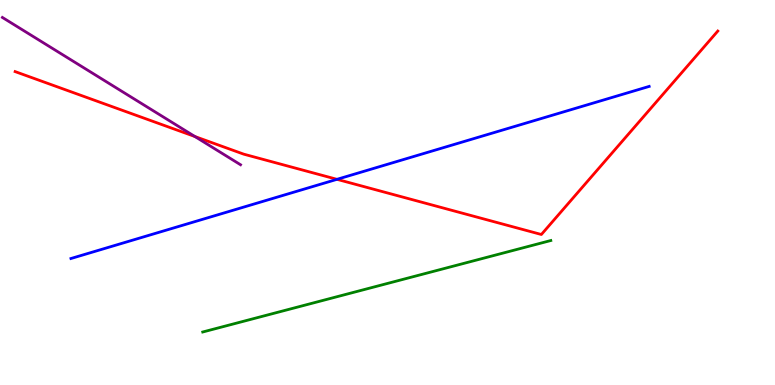[{'lines': ['blue', 'red'], 'intersections': [{'x': 4.35, 'y': 5.34}]}, {'lines': ['green', 'red'], 'intersections': []}, {'lines': ['purple', 'red'], 'intersections': [{'x': 2.51, 'y': 6.45}]}, {'lines': ['blue', 'green'], 'intersections': []}, {'lines': ['blue', 'purple'], 'intersections': []}, {'lines': ['green', 'purple'], 'intersections': []}]